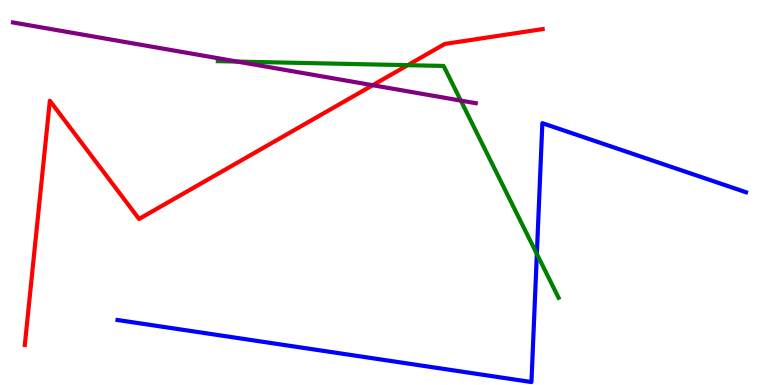[{'lines': ['blue', 'red'], 'intersections': []}, {'lines': ['green', 'red'], 'intersections': [{'x': 5.26, 'y': 8.31}]}, {'lines': ['purple', 'red'], 'intersections': [{'x': 4.81, 'y': 7.79}]}, {'lines': ['blue', 'green'], 'intersections': [{'x': 6.93, 'y': 3.4}]}, {'lines': ['blue', 'purple'], 'intersections': []}, {'lines': ['green', 'purple'], 'intersections': [{'x': 3.06, 'y': 8.4}, {'x': 5.95, 'y': 7.39}]}]